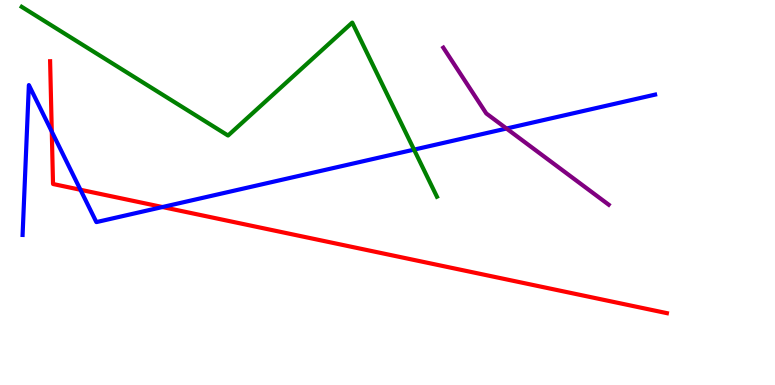[{'lines': ['blue', 'red'], 'intersections': [{'x': 0.668, 'y': 6.58}, {'x': 1.04, 'y': 5.07}, {'x': 2.1, 'y': 4.62}]}, {'lines': ['green', 'red'], 'intersections': []}, {'lines': ['purple', 'red'], 'intersections': []}, {'lines': ['blue', 'green'], 'intersections': [{'x': 5.34, 'y': 6.11}]}, {'lines': ['blue', 'purple'], 'intersections': [{'x': 6.54, 'y': 6.66}]}, {'lines': ['green', 'purple'], 'intersections': []}]